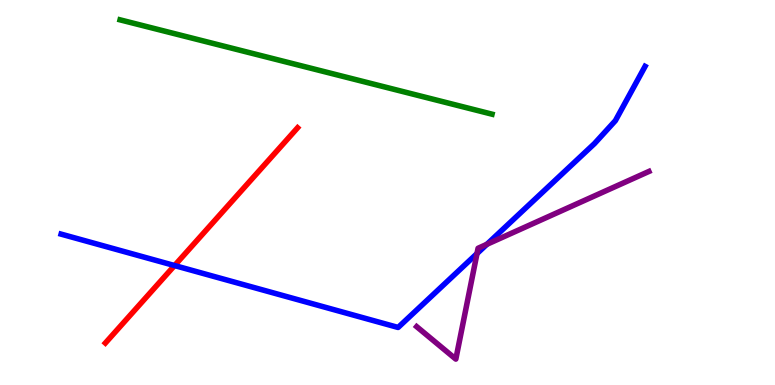[{'lines': ['blue', 'red'], 'intersections': [{'x': 2.25, 'y': 3.1}]}, {'lines': ['green', 'red'], 'intersections': []}, {'lines': ['purple', 'red'], 'intersections': []}, {'lines': ['blue', 'green'], 'intersections': []}, {'lines': ['blue', 'purple'], 'intersections': [{'x': 6.15, 'y': 3.41}, {'x': 6.28, 'y': 3.65}]}, {'lines': ['green', 'purple'], 'intersections': []}]